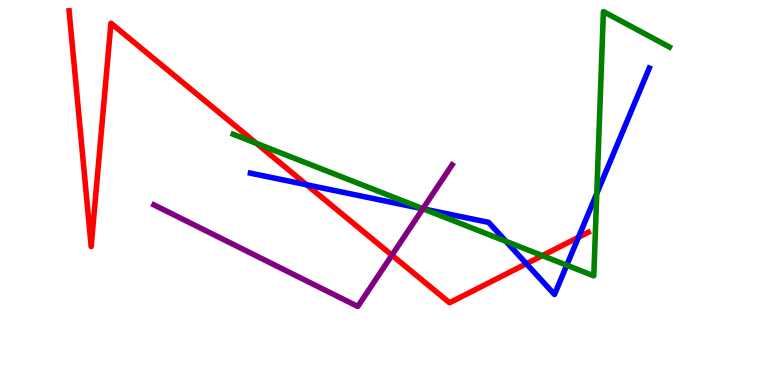[{'lines': ['blue', 'red'], 'intersections': [{'x': 3.96, 'y': 5.2}, {'x': 6.79, 'y': 3.15}, {'x': 7.46, 'y': 3.84}]}, {'lines': ['green', 'red'], 'intersections': [{'x': 3.31, 'y': 6.27}, {'x': 7.0, 'y': 3.36}]}, {'lines': ['purple', 'red'], 'intersections': [{'x': 5.06, 'y': 3.37}]}, {'lines': ['blue', 'green'], 'intersections': [{'x': 5.46, 'y': 4.57}, {'x': 6.53, 'y': 3.73}, {'x': 7.31, 'y': 3.11}, {'x': 7.7, 'y': 4.97}]}, {'lines': ['blue', 'purple'], 'intersections': [{'x': 5.46, 'y': 4.58}]}, {'lines': ['green', 'purple'], 'intersections': [{'x': 5.46, 'y': 4.58}]}]